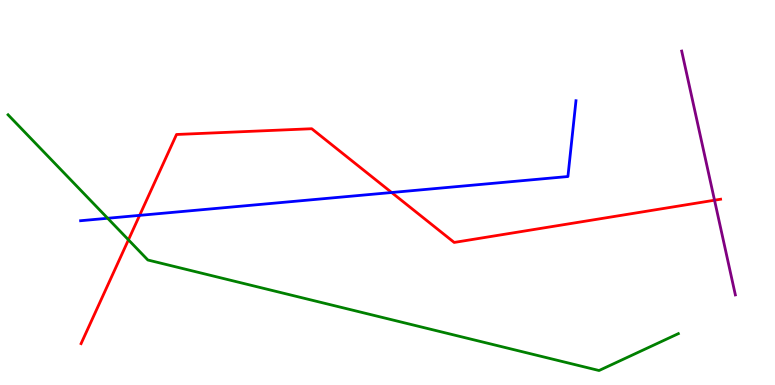[{'lines': ['blue', 'red'], 'intersections': [{'x': 1.8, 'y': 4.41}, {'x': 5.05, 'y': 5.0}]}, {'lines': ['green', 'red'], 'intersections': [{'x': 1.66, 'y': 3.77}]}, {'lines': ['purple', 'red'], 'intersections': [{'x': 9.22, 'y': 4.8}]}, {'lines': ['blue', 'green'], 'intersections': [{'x': 1.39, 'y': 4.33}]}, {'lines': ['blue', 'purple'], 'intersections': []}, {'lines': ['green', 'purple'], 'intersections': []}]